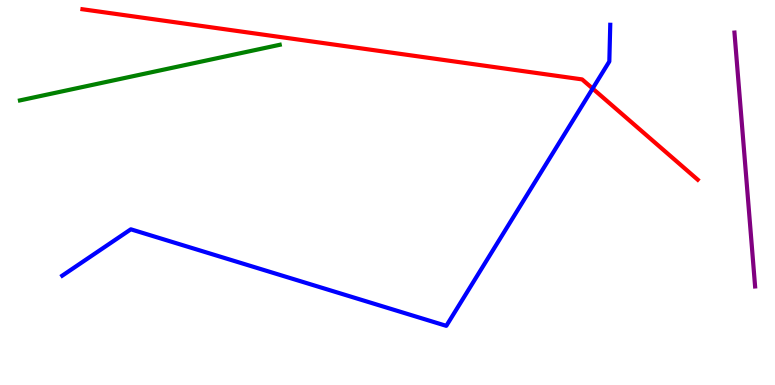[{'lines': ['blue', 'red'], 'intersections': [{'x': 7.65, 'y': 7.7}]}, {'lines': ['green', 'red'], 'intersections': []}, {'lines': ['purple', 'red'], 'intersections': []}, {'lines': ['blue', 'green'], 'intersections': []}, {'lines': ['blue', 'purple'], 'intersections': []}, {'lines': ['green', 'purple'], 'intersections': []}]